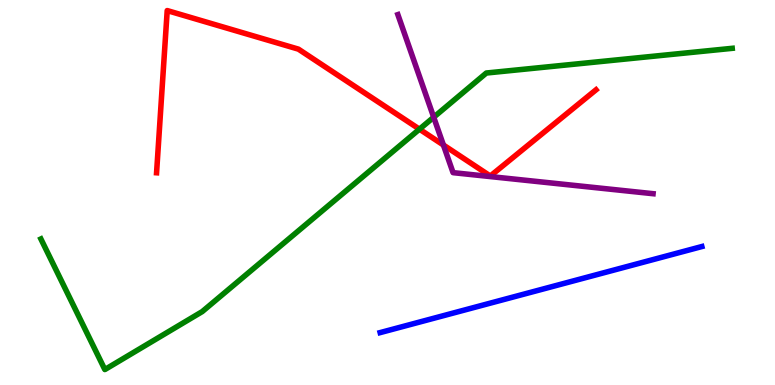[{'lines': ['blue', 'red'], 'intersections': []}, {'lines': ['green', 'red'], 'intersections': [{'x': 5.41, 'y': 6.64}]}, {'lines': ['purple', 'red'], 'intersections': [{'x': 5.72, 'y': 6.23}]}, {'lines': ['blue', 'green'], 'intersections': []}, {'lines': ['blue', 'purple'], 'intersections': []}, {'lines': ['green', 'purple'], 'intersections': [{'x': 5.6, 'y': 6.96}]}]